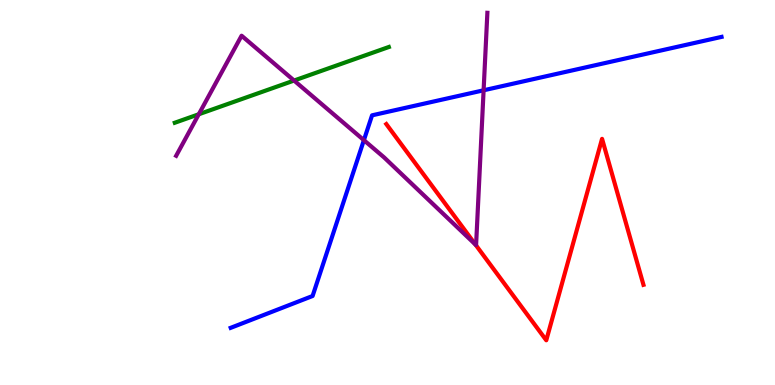[{'lines': ['blue', 'red'], 'intersections': []}, {'lines': ['green', 'red'], 'intersections': []}, {'lines': ['purple', 'red'], 'intersections': [{'x': 6.13, 'y': 3.65}]}, {'lines': ['blue', 'green'], 'intersections': []}, {'lines': ['blue', 'purple'], 'intersections': [{'x': 4.7, 'y': 6.36}, {'x': 6.24, 'y': 7.65}]}, {'lines': ['green', 'purple'], 'intersections': [{'x': 2.56, 'y': 7.03}, {'x': 3.79, 'y': 7.91}]}]